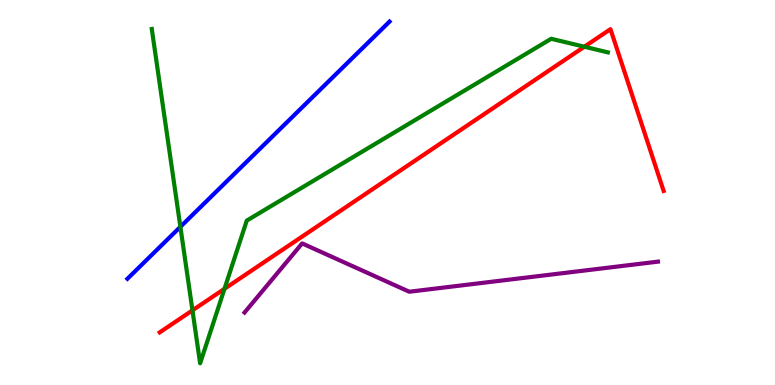[{'lines': ['blue', 'red'], 'intersections': []}, {'lines': ['green', 'red'], 'intersections': [{'x': 2.48, 'y': 1.94}, {'x': 2.9, 'y': 2.5}, {'x': 7.54, 'y': 8.79}]}, {'lines': ['purple', 'red'], 'intersections': []}, {'lines': ['blue', 'green'], 'intersections': [{'x': 2.33, 'y': 4.11}]}, {'lines': ['blue', 'purple'], 'intersections': []}, {'lines': ['green', 'purple'], 'intersections': []}]